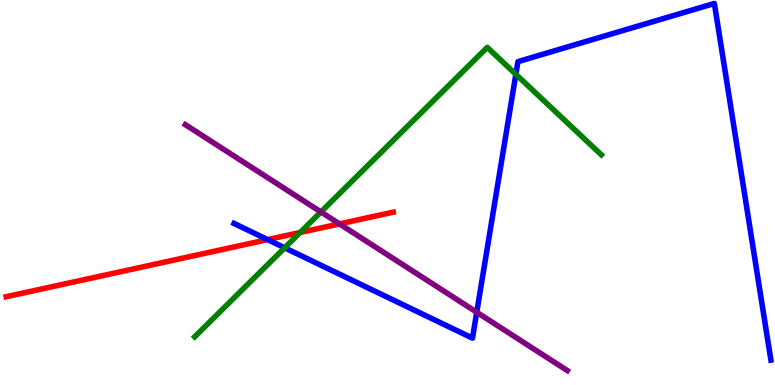[{'lines': ['blue', 'red'], 'intersections': [{'x': 3.45, 'y': 3.78}]}, {'lines': ['green', 'red'], 'intersections': [{'x': 3.87, 'y': 3.96}]}, {'lines': ['purple', 'red'], 'intersections': [{'x': 4.38, 'y': 4.18}]}, {'lines': ['blue', 'green'], 'intersections': [{'x': 3.67, 'y': 3.56}, {'x': 6.66, 'y': 8.07}]}, {'lines': ['blue', 'purple'], 'intersections': [{'x': 6.15, 'y': 1.89}]}, {'lines': ['green', 'purple'], 'intersections': [{'x': 4.14, 'y': 4.49}]}]